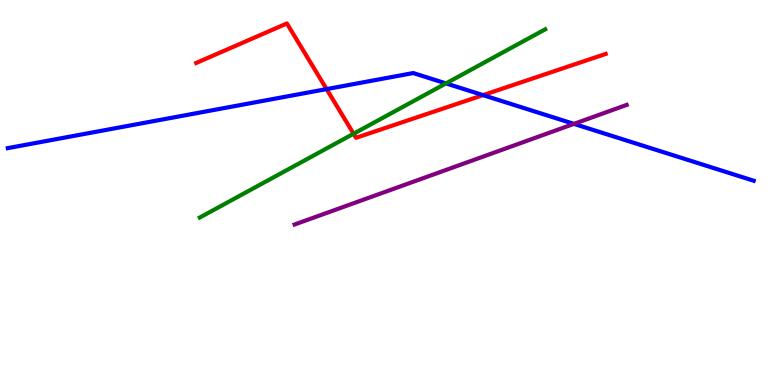[{'lines': ['blue', 'red'], 'intersections': [{'x': 4.21, 'y': 7.69}, {'x': 6.23, 'y': 7.53}]}, {'lines': ['green', 'red'], 'intersections': [{'x': 4.56, 'y': 6.53}]}, {'lines': ['purple', 'red'], 'intersections': []}, {'lines': ['blue', 'green'], 'intersections': [{'x': 5.75, 'y': 7.83}]}, {'lines': ['blue', 'purple'], 'intersections': [{'x': 7.41, 'y': 6.78}]}, {'lines': ['green', 'purple'], 'intersections': []}]